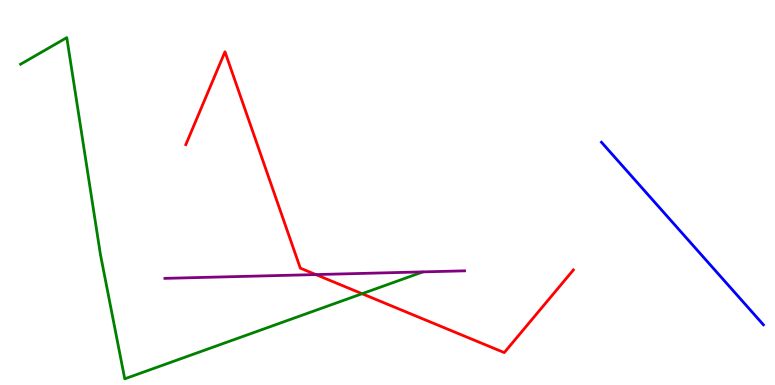[{'lines': ['blue', 'red'], 'intersections': []}, {'lines': ['green', 'red'], 'intersections': [{'x': 4.67, 'y': 2.37}]}, {'lines': ['purple', 'red'], 'intersections': [{'x': 4.08, 'y': 2.87}]}, {'lines': ['blue', 'green'], 'intersections': []}, {'lines': ['blue', 'purple'], 'intersections': []}, {'lines': ['green', 'purple'], 'intersections': []}]